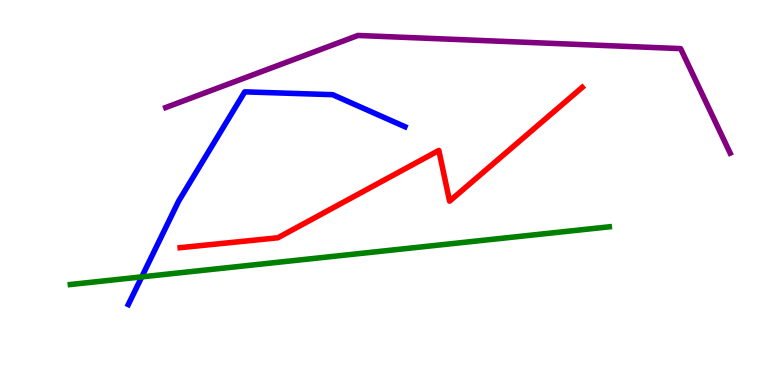[{'lines': ['blue', 'red'], 'intersections': []}, {'lines': ['green', 'red'], 'intersections': []}, {'lines': ['purple', 'red'], 'intersections': []}, {'lines': ['blue', 'green'], 'intersections': [{'x': 1.83, 'y': 2.81}]}, {'lines': ['blue', 'purple'], 'intersections': []}, {'lines': ['green', 'purple'], 'intersections': []}]